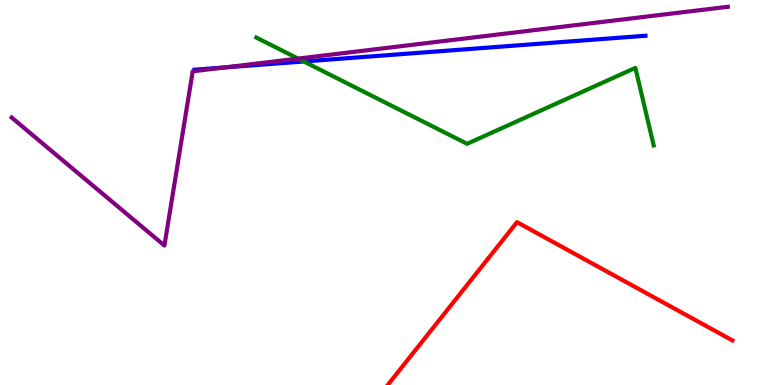[{'lines': ['blue', 'red'], 'intersections': []}, {'lines': ['green', 'red'], 'intersections': []}, {'lines': ['purple', 'red'], 'intersections': []}, {'lines': ['blue', 'green'], 'intersections': [{'x': 3.92, 'y': 8.4}]}, {'lines': ['blue', 'purple'], 'intersections': [{'x': 2.9, 'y': 8.25}]}, {'lines': ['green', 'purple'], 'intersections': [{'x': 3.85, 'y': 8.48}]}]